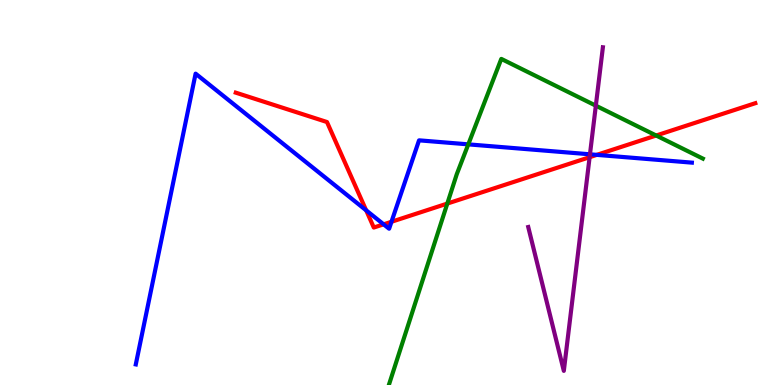[{'lines': ['blue', 'red'], 'intersections': [{'x': 4.72, 'y': 4.54}, {'x': 4.95, 'y': 4.17}, {'x': 5.05, 'y': 4.24}, {'x': 7.7, 'y': 5.98}]}, {'lines': ['green', 'red'], 'intersections': [{'x': 5.77, 'y': 4.71}, {'x': 8.47, 'y': 6.48}]}, {'lines': ['purple', 'red'], 'intersections': [{'x': 7.61, 'y': 5.92}]}, {'lines': ['blue', 'green'], 'intersections': [{'x': 6.04, 'y': 6.25}]}, {'lines': ['blue', 'purple'], 'intersections': [{'x': 7.61, 'y': 5.99}]}, {'lines': ['green', 'purple'], 'intersections': [{'x': 7.69, 'y': 7.26}]}]